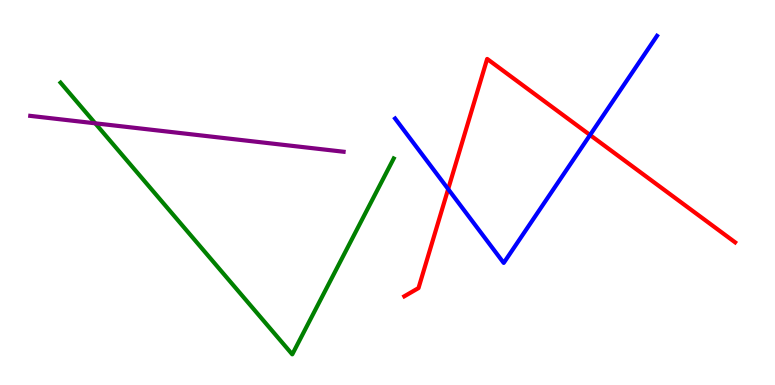[{'lines': ['blue', 'red'], 'intersections': [{'x': 5.78, 'y': 5.09}, {'x': 7.61, 'y': 6.49}]}, {'lines': ['green', 'red'], 'intersections': []}, {'lines': ['purple', 'red'], 'intersections': []}, {'lines': ['blue', 'green'], 'intersections': []}, {'lines': ['blue', 'purple'], 'intersections': []}, {'lines': ['green', 'purple'], 'intersections': [{'x': 1.23, 'y': 6.8}]}]